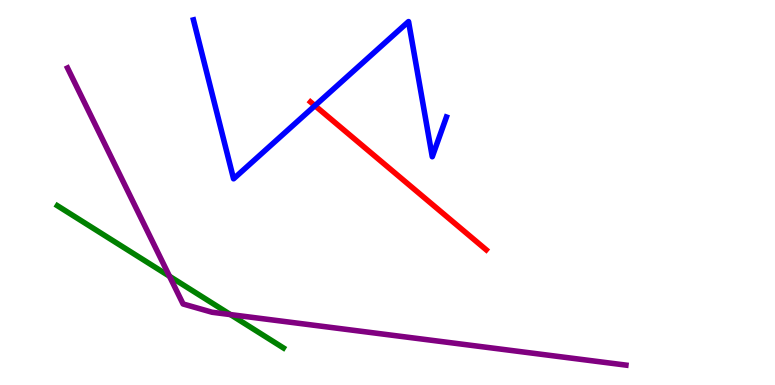[{'lines': ['blue', 'red'], 'intersections': [{'x': 4.06, 'y': 7.26}]}, {'lines': ['green', 'red'], 'intersections': []}, {'lines': ['purple', 'red'], 'intersections': []}, {'lines': ['blue', 'green'], 'intersections': []}, {'lines': ['blue', 'purple'], 'intersections': []}, {'lines': ['green', 'purple'], 'intersections': [{'x': 2.19, 'y': 2.82}, {'x': 2.97, 'y': 1.83}]}]